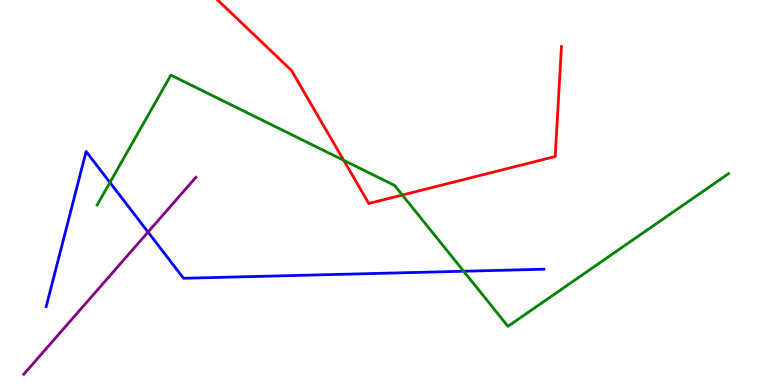[{'lines': ['blue', 'red'], 'intersections': []}, {'lines': ['green', 'red'], 'intersections': [{'x': 4.44, 'y': 5.84}, {'x': 5.19, 'y': 4.93}]}, {'lines': ['purple', 'red'], 'intersections': []}, {'lines': ['blue', 'green'], 'intersections': [{'x': 1.42, 'y': 5.26}, {'x': 5.98, 'y': 2.95}]}, {'lines': ['blue', 'purple'], 'intersections': [{'x': 1.91, 'y': 3.97}]}, {'lines': ['green', 'purple'], 'intersections': []}]